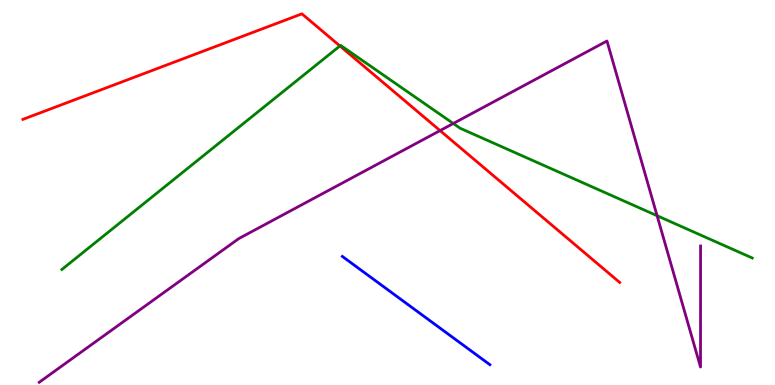[{'lines': ['blue', 'red'], 'intersections': []}, {'lines': ['green', 'red'], 'intersections': [{'x': 4.39, 'y': 8.81}]}, {'lines': ['purple', 'red'], 'intersections': [{'x': 5.68, 'y': 6.61}]}, {'lines': ['blue', 'green'], 'intersections': []}, {'lines': ['blue', 'purple'], 'intersections': []}, {'lines': ['green', 'purple'], 'intersections': [{'x': 5.85, 'y': 6.79}, {'x': 8.48, 'y': 4.4}]}]